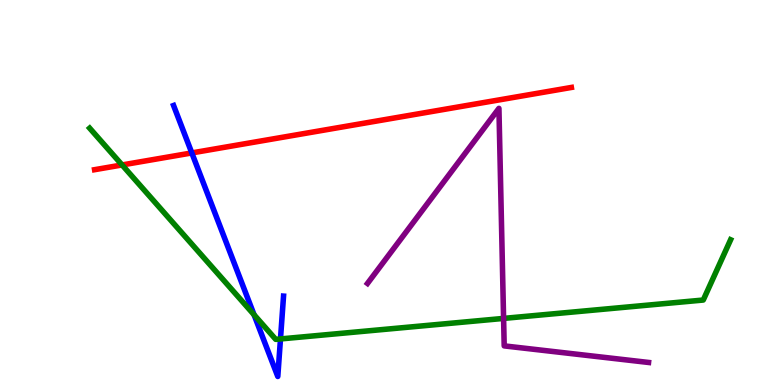[{'lines': ['blue', 'red'], 'intersections': [{'x': 2.48, 'y': 6.03}]}, {'lines': ['green', 'red'], 'intersections': [{'x': 1.58, 'y': 5.72}]}, {'lines': ['purple', 'red'], 'intersections': []}, {'lines': ['blue', 'green'], 'intersections': [{'x': 3.28, 'y': 1.82}, {'x': 3.62, 'y': 1.2}]}, {'lines': ['blue', 'purple'], 'intersections': []}, {'lines': ['green', 'purple'], 'intersections': [{'x': 6.5, 'y': 1.73}]}]